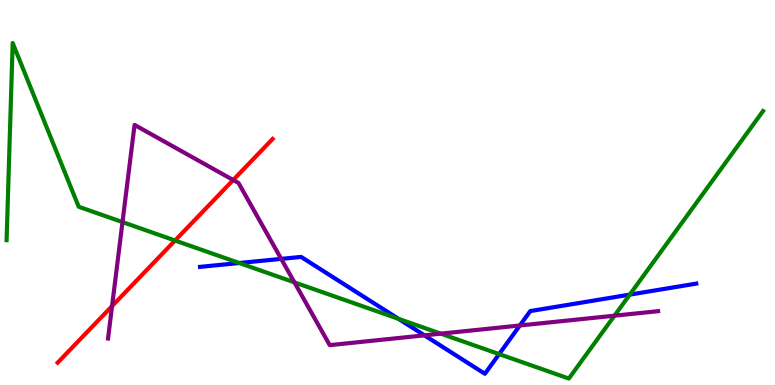[{'lines': ['blue', 'red'], 'intersections': []}, {'lines': ['green', 'red'], 'intersections': [{'x': 2.26, 'y': 3.75}]}, {'lines': ['purple', 'red'], 'intersections': [{'x': 1.45, 'y': 2.05}, {'x': 3.01, 'y': 5.32}]}, {'lines': ['blue', 'green'], 'intersections': [{'x': 3.09, 'y': 3.17}, {'x': 5.14, 'y': 1.72}, {'x': 6.44, 'y': 0.802}, {'x': 8.13, 'y': 2.35}]}, {'lines': ['blue', 'purple'], 'intersections': [{'x': 3.63, 'y': 3.28}, {'x': 5.48, 'y': 1.29}, {'x': 6.71, 'y': 1.55}]}, {'lines': ['green', 'purple'], 'intersections': [{'x': 1.58, 'y': 4.23}, {'x': 3.8, 'y': 2.67}, {'x': 5.69, 'y': 1.33}, {'x': 7.93, 'y': 1.8}]}]